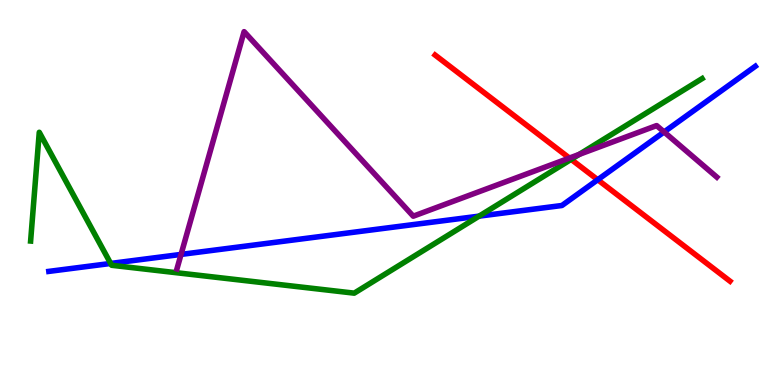[{'lines': ['blue', 'red'], 'intersections': [{'x': 7.71, 'y': 5.33}]}, {'lines': ['green', 'red'], 'intersections': [{'x': 7.37, 'y': 5.86}]}, {'lines': ['purple', 'red'], 'intersections': [{'x': 7.35, 'y': 5.89}]}, {'lines': ['blue', 'green'], 'intersections': [{'x': 1.43, 'y': 3.16}, {'x': 6.18, 'y': 4.39}]}, {'lines': ['blue', 'purple'], 'intersections': [{'x': 2.34, 'y': 3.39}, {'x': 8.57, 'y': 6.57}]}, {'lines': ['green', 'purple'], 'intersections': [{'x': 7.47, 'y': 5.99}]}]